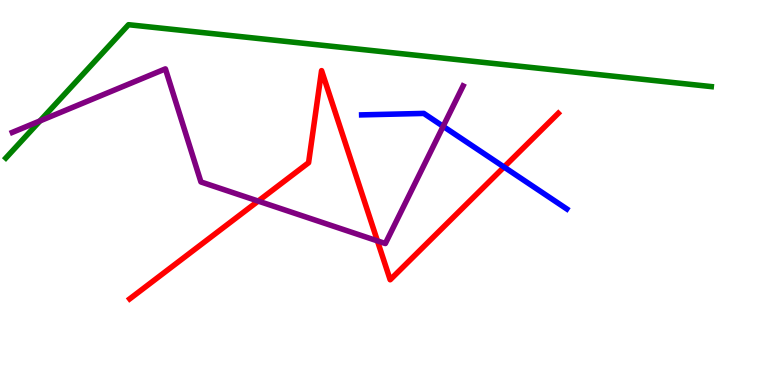[{'lines': ['blue', 'red'], 'intersections': [{'x': 6.5, 'y': 5.66}]}, {'lines': ['green', 'red'], 'intersections': []}, {'lines': ['purple', 'red'], 'intersections': [{'x': 3.33, 'y': 4.78}, {'x': 4.87, 'y': 3.74}]}, {'lines': ['blue', 'green'], 'intersections': []}, {'lines': ['blue', 'purple'], 'intersections': [{'x': 5.72, 'y': 6.72}]}, {'lines': ['green', 'purple'], 'intersections': [{'x': 0.516, 'y': 6.86}]}]